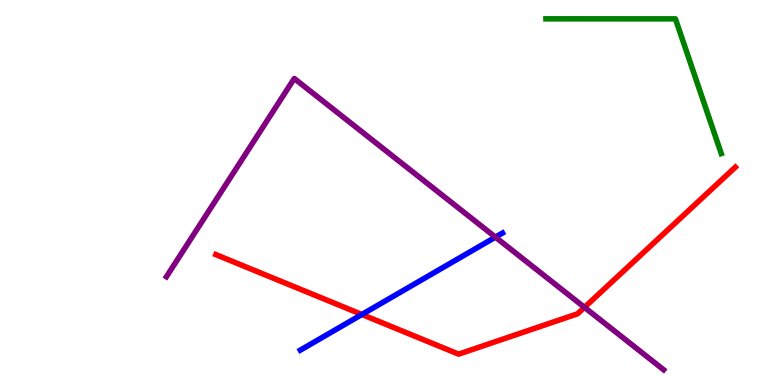[{'lines': ['blue', 'red'], 'intersections': [{'x': 4.67, 'y': 1.83}]}, {'lines': ['green', 'red'], 'intersections': []}, {'lines': ['purple', 'red'], 'intersections': [{'x': 7.54, 'y': 2.02}]}, {'lines': ['blue', 'green'], 'intersections': []}, {'lines': ['blue', 'purple'], 'intersections': [{'x': 6.39, 'y': 3.84}]}, {'lines': ['green', 'purple'], 'intersections': []}]